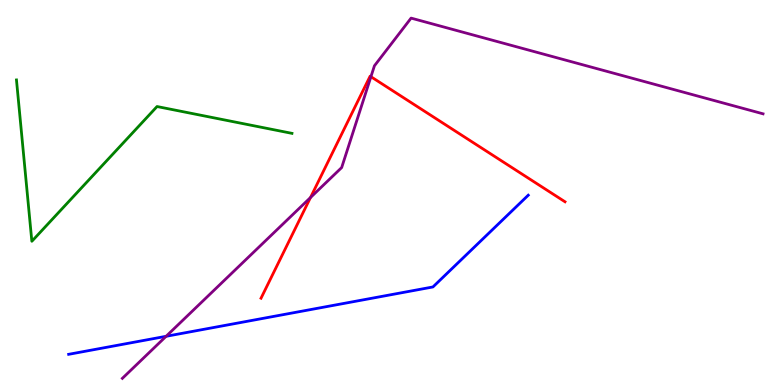[{'lines': ['blue', 'red'], 'intersections': []}, {'lines': ['green', 'red'], 'intersections': []}, {'lines': ['purple', 'red'], 'intersections': [{'x': 4.01, 'y': 4.87}, {'x': 4.79, 'y': 8.01}]}, {'lines': ['blue', 'green'], 'intersections': []}, {'lines': ['blue', 'purple'], 'intersections': [{'x': 2.14, 'y': 1.27}]}, {'lines': ['green', 'purple'], 'intersections': []}]